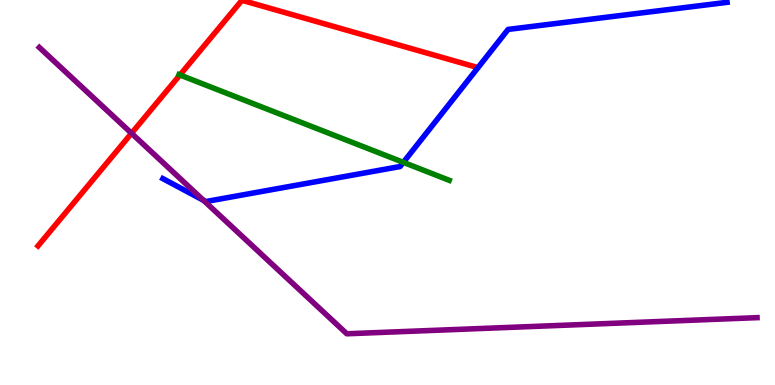[{'lines': ['blue', 'red'], 'intersections': []}, {'lines': ['green', 'red'], 'intersections': [{'x': 2.32, 'y': 8.05}]}, {'lines': ['purple', 'red'], 'intersections': [{'x': 1.7, 'y': 6.54}]}, {'lines': ['blue', 'green'], 'intersections': [{'x': 5.2, 'y': 5.78}]}, {'lines': ['blue', 'purple'], 'intersections': [{'x': 2.63, 'y': 4.8}]}, {'lines': ['green', 'purple'], 'intersections': []}]